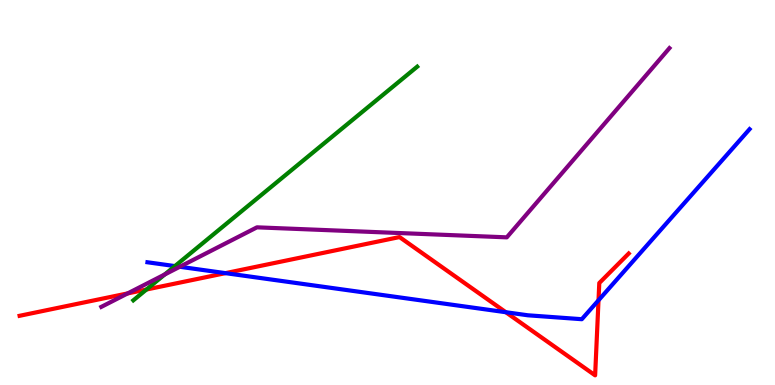[{'lines': ['blue', 'red'], 'intersections': [{'x': 2.91, 'y': 2.91}, {'x': 6.53, 'y': 1.89}, {'x': 7.72, 'y': 2.2}]}, {'lines': ['green', 'red'], 'intersections': [{'x': 1.89, 'y': 2.48}]}, {'lines': ['purple', 'red'], 'intersections': [{'x': 1.65, 'y': 2.38}]}, {'lines': ['blue', 'green'], 'intersections': [{'x': 2.26, 'y': 3.09}]}, {'lines': ['blue', 'purple'], 'intersections': [{'x': 2.32, 'y': 3.07}]}, {'lines': ['green', 'purple'], 'intersections': [{'x': 2.13, 'y': 2.87}]}]